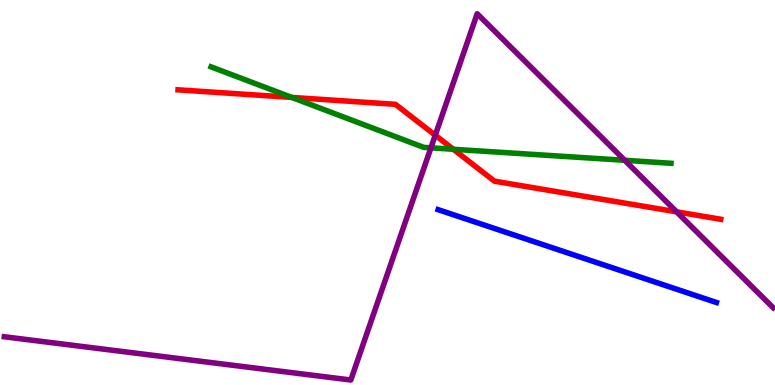[{'lines': ['blue', 'red'], 'intersections': []}, {'lines': ['green', 'red'], 'intersections': [{'x': 3.76, 'y': 7.47}, {'x': 5.85, 'y': 6.12}]}, {'lines': ['purple', 'red'], 'intersections': [{'x': 5.62, 'y': 6.49}, {'x': 8.73, 'y': 4.5}]}, {'lines': ['blue', 'green'], 'intersections': []}, {'lines': ['blue', 'purple'], 'intersections': []}, {'lines': ['green', 'purple'], 'intersections': [{'x': 5.56, 'y': 6.16}, {'x': 8.06, 'y': 5.84}]}]